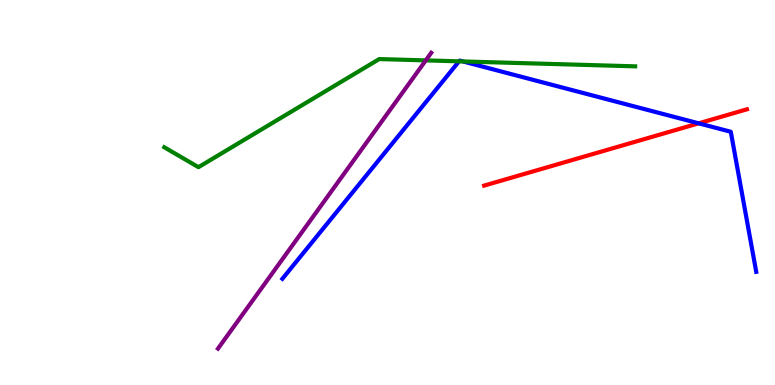[{'lines': ['blue', 'red'], 'intersections': [{'x': 9.01, 'y': 6.8}]}, {'lines': ['green', 'red'], 'intersections': []}, {'lines': ['purple', 'red'], 'intersections': []}, {'lines': ['blue', 'green'], 'intersections': [{'x': 5.92, 'y': 8.41}, {'x': 5.97, 'y': 8.4}]}, {'lines': ['blue', 'purple'], 'intersections': []}, {'lines': ['green', 'purple'], 'intersections': [{'x': 5.49, 'y': 8.43}]}]